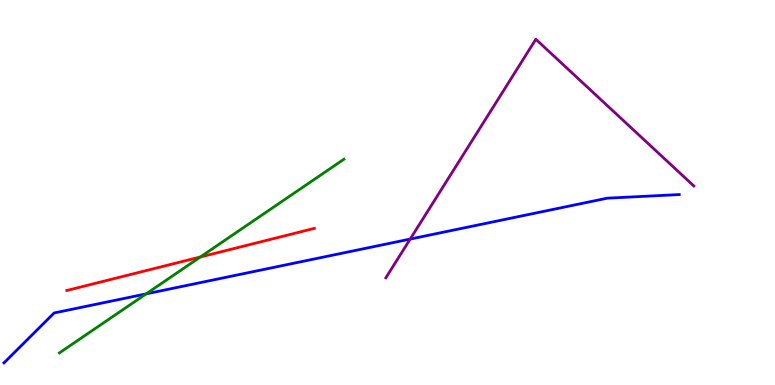[{'lines': ['blue', 'red'], 'intersections': []}, {'lines': ['green', 'red'], 'intersections': [{'x': 2.58, 'y': 3.33}]}, {'lines': ['purple', 'red'], 'intersections': []}, {'lines': ['blue', 'green'], 'intersections': [{'x': 1.89, 'y': 2.37}]}, {'lines': ['blue', 'purple'], 'intersections': [{'x': 5.29, 'y': 3.79}]}, {'lines': ['green', 'purple'], 'intersections': []}]